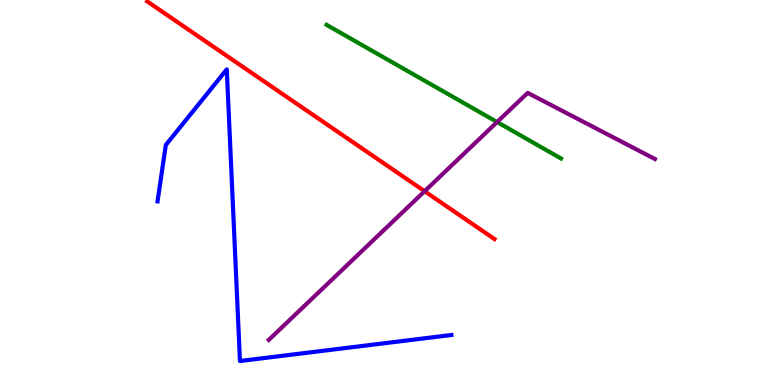[{'lines': ['blue', 'red'], 'intersections': []}, {'lines': ['green', 'red'], 'intersections': []}, {'lines': ['purple', 'red'], 'intersections': [{'x': 5.48, 'y': 5.03}]}, {'lines': ['blue', 'green'], 'intersections': []}, {'lines': ['blue', 'purple'], 'intersections': []}, {'lines': ['green', 'purple'], 'intersections': [{'x': 6.41, 'y': 6.83}]}]